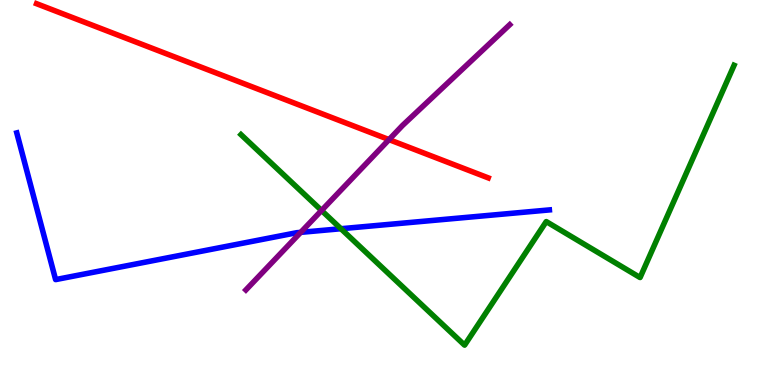[{'lines': ['blue', 'red'], 'intersections': []}, {'lines': ['green', 'red'], 'intersections': []}, {'lines': ['purple', 'red'], 'intersections': [{'x': 5.02, 'y': 6.37}]}, {'lines': ['blue', 'green'], 'intersections': [{'x': 4.4, 'y': 4.06}]}, {'lines': ['blue', 'purple'], 'intersections': [{'x': 3.88, 'y': 3.96}]}, {'lines': ['green', 'purple'], 'intersections': [{'x': 4.15, 'y': 4.53}]}]